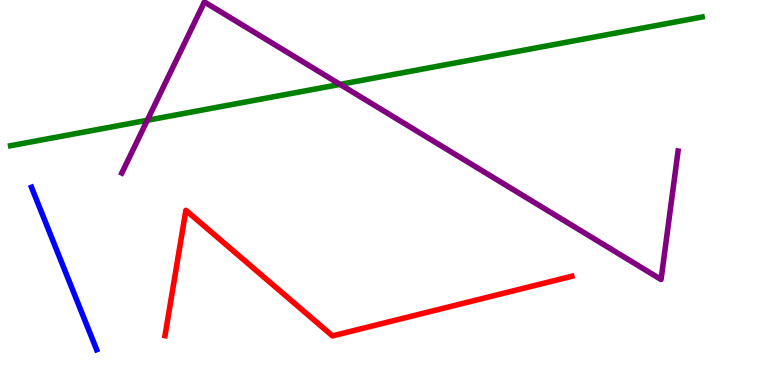[{'lines': ['blue', 'red'], 'intersections': []}, {'lines': ['green', 'red'], 'intersections': []}, {'lines': ['purple', 'red'], 'intersections': []}, {'lines': ['blue', 'green'], 'intersections': []}, {'lines': ['blue', 'purple'], 'intersections': []}, {'lines': ['green', 'purple'], 'intersections': [{'x': 1.9, 'y': 6.88}, {'x': 4.39, 'y': 7.81}]}]